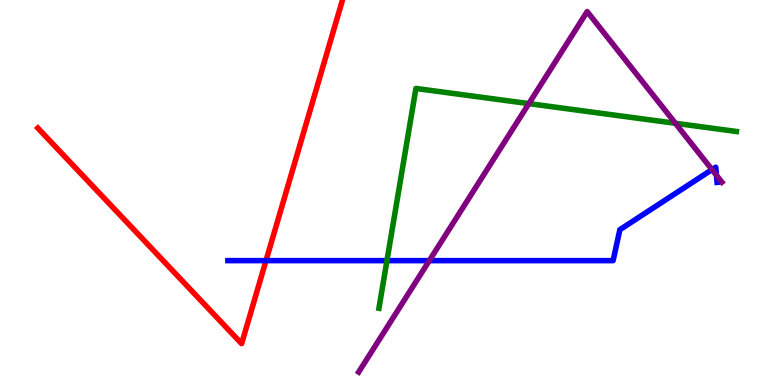[{'lines': ['blue', 'red'], 'intersections': [{'x': 3.43, 'y': 3.23}]}, {'lines': ['green', 'red'], 'intersections': []}, {'lines': ['purple', 'red'], 'intersections': []}, {'lines': ['blue', 'green'], 'intersections': [{'x': 4.99, 'y': 3.23}]}, {'lines': ['blue', 'purple'], 'intersections': [{'x': 5.54, 'y': 3.23}, {'x': 9.19, 'y': 5.59}, {'x': 9.24, 'y': 5.45}]}, {'lines': ['green', 'purple'], 'intersections': [{'x': 6.82, 'y': 7.31}, {'x': 8.71, 'y': 6.8}]}]